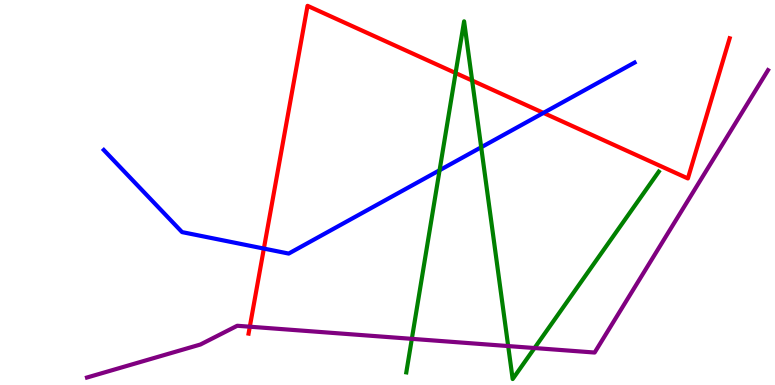[{'lines': ['blue', 'red'], 'intersections': [{'x': 3.4, 'y': 3.54}, {'x': 7.01, 'y': 7.07}]}, {'lines': ['green', 'red'], 'intersections': [{'x': 5.88, 'y': 8.1}, {'x': 6.09, 'y': 7.91}]}, {'lines': ['purple', 'red'], 'intersections': [{'x': 3.22, 'y': 1.51}]}, {'lines': ['blue', 'green'], 'intersections': [{'x': 5.67, 'y': 5.58}, {'x': 6.21, 'y': 6.17}]}, {'lines': ['blue', 'purple'], 'intersections': []}, {'lines': ['green', 'purple'], 'intersections': [{'x': 5.31, 'y': 1.2}, {'x': 6.56, 'y': 1.01}, {'x': 6.9, 'y': 0.96}]}]